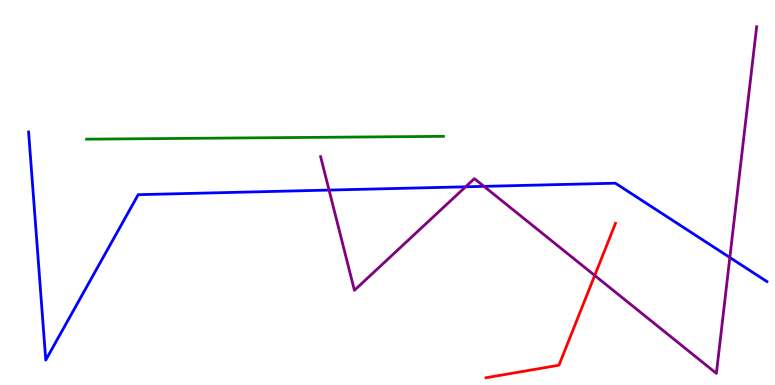[{'lines': ['blue', 'red'], 'intersections': []}, {'lines': ['green', 'red'], 'intersections': []}, {'lines': ['purple', 'red'], 'intersections': [{'x': 7.67, 'y': 2.84}]}, {'lines': ['blue', 'green'], 'intersections': []}, {'lines': ['blue', 'purple'], 'intersections': [{'x': 4.25, 'y': 5.06}, {'x': 6.01, 'y': 5.15}, {'x': 6.24, 'y': 5.16}, {'x': 9.42, 'y': 3.31}]}, {'lines': ['green', 'purple'], 'intersections': []}]